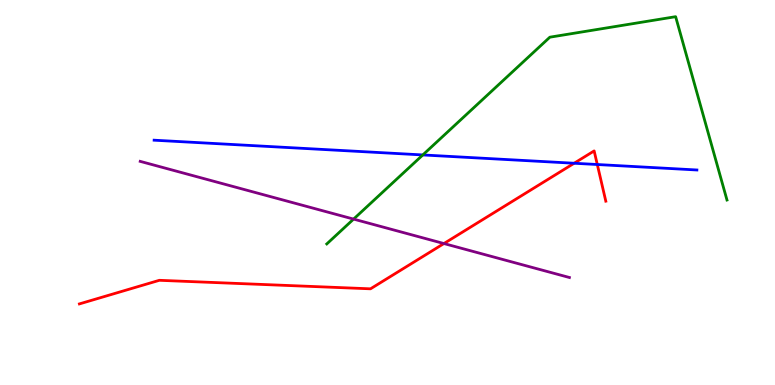[{'lines': ['blue', 'red'], 'intersections': [{'x': 7.41, 'y': 5.76}, {'x': 7.71, 'y': 5.73}]}, {'lines': ['green', 'red'], 'intersections': []}, {'lines': ['purple', 'red'], 'intersections': [{'x': 5.73, 'y': 3.67}]}, {'lines': ['blue', 'green'], 'intersections': [{'x': 5.46, 'y': 5.98}]}, {'lines': ['blue', 'purple'], 'intersections': []}, {'lines': ['green', 'purple'], 'intersections': [{'x': 4.56, 'y': 4.31}]}]